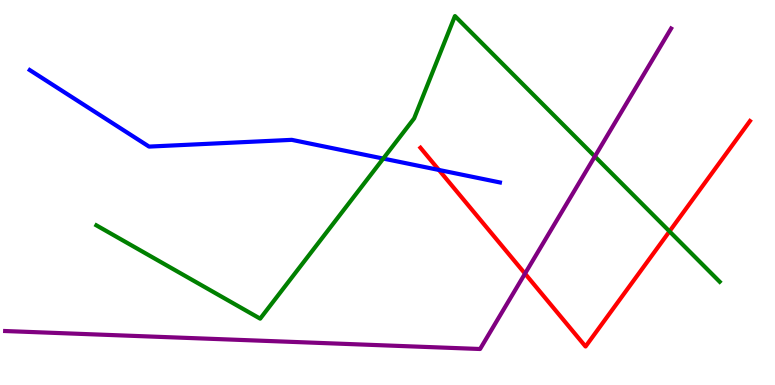[{'lines': ['blue', 'red'], 'intersections': [{'x': 5.66, 'y': 5.59}]}, {'lines': ['green', 'red'], 'intersections': [{'x': 8.64, 'y': 3.99}]}, {'lines': ['purple', 'red'], 'intersections': [{'x': 6.77, 'y': 2.89}]}, {'lines': ['blue', 'green'], 'intersections': [{'x': 4.95, 'y': 5.88}]}, {'lines': ['blue', 'purple'], 'intersections': []}, {'lines': ['green', 'purple'], 'intersections': [{'x': 7.68, 'y': 5.94}]}]